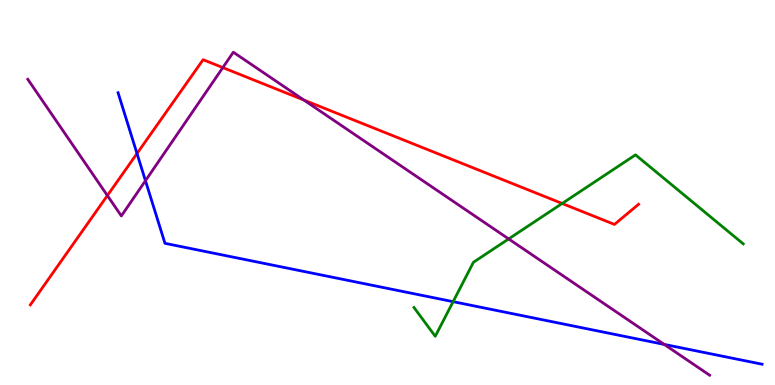[{'lines': ['blue', 'red'], 'intersections': [{'x': 1.77, 'y': 6.01}]}, {'lines': ['green', 'red'], 'intersections': [{'x': 7.25, 'y': 4.71}]}, {'lines': ['purple', 'red'], 'intersections': [{'x': 1.39, 'y': 4.92}, {'x': 2.88, 'y': 8.24}, {'x': 3.92, 'y': 7.4}]}, {'lines': ['blue', 'green'], 'intersections': [{'x': 5.85, 'y': 2.16}]}, {'lines': ['blue', 'purple'], 'intersections': [{'x': 1.88, 'y': 5.31}, {'x': 8.57, 'y': 1.05}]}, {'lines': ['green', 'purple'], 'intersections': [{'x': 6.56, 'y': 3.79}]}]